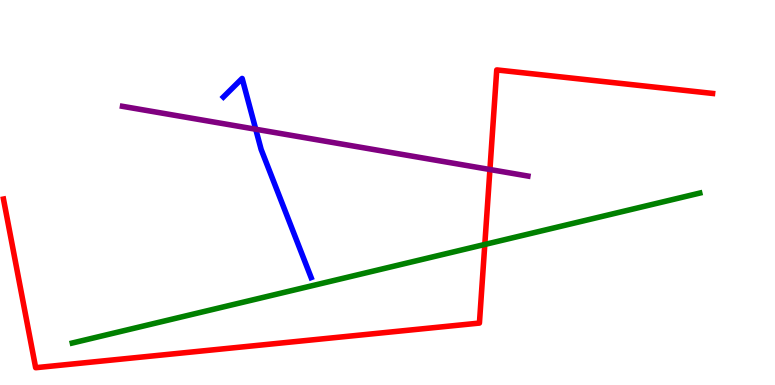[{'lines': ['blue', 'red'], 'intersections': []}, {'lines': ['green', 'red'], 'intersections': [{'x': 6.26, 'y': 3.65}]}, {'lines': ['purple', 'red'], 'intersections': [{'x': 6.32, 'y': 5.6}]}, {'lines': ['blue', 'green'], 'intersections': []}, {'lines': ['blue', 'purple'], 'intersections': [{'x': 3.3, 'y': 6.64}]}, {'lines': ['green', 'purple'], 'intersections': []}]